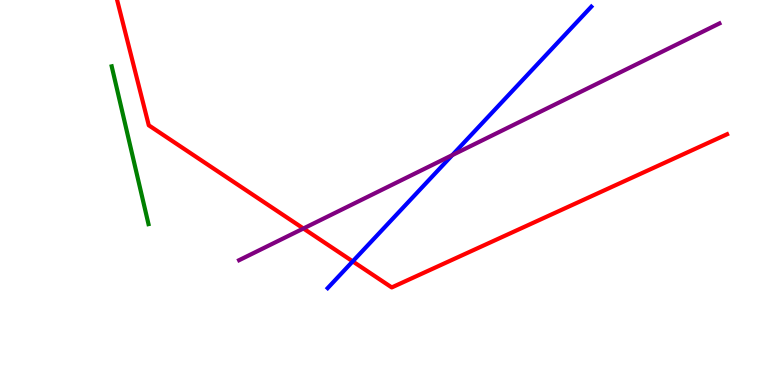[{'lines': ['blue', 'red'], 'intersections': [{'x': 4.55, 'y': 3.21}]}, {'lines': ['green', 'red'], 'intersections': []}, {'lines': ['purple', 'red'], 'intersections': [{'x': 3.92, 'y': 4.07}]}, {'lines': ['blue', 'green'], 'intersections': []}, {'lines': ['blue', 'purple'], 'intersections': [{'x': 5.84, 'y': 5.97}]}, {'lines': ['green', 'purple'], 'intersections': []}]